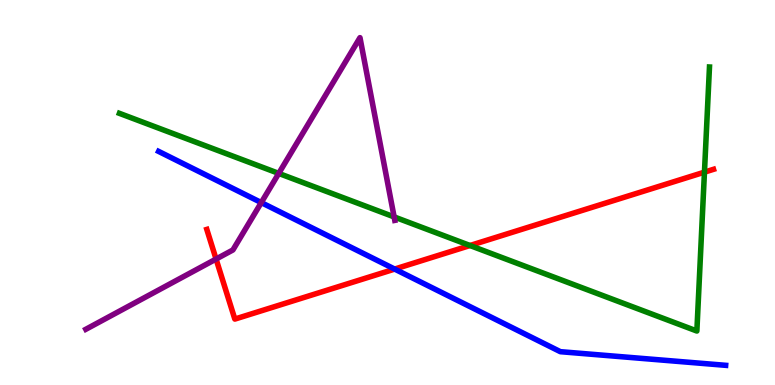[{'lines': ['blue', 'red'], 'intersections': [{'x': 5.09, 'y': 3.01}]}, {'lines': ['green', 'red'], 'intersections': [{'x': 6.06, 'y': 3.62}, {'x': 9.09, 'y': 5.53}]}, {'lines': ['purple', 'red'], 'intersections': [{'x': 2.79, 'y': 3.27}]}, {'lines': ['blue', 'green'], 'intersections': []}, {'lines': ['blue', 'purple'], 'intersections': [{'x': 3.37, 'y': 4.74}]}, {'lines': ['green', 'purple'], 'intersections': [{'x': 3.6, 'y': 5.5}, {'x': 5.09, 'y': 4.37}]}]